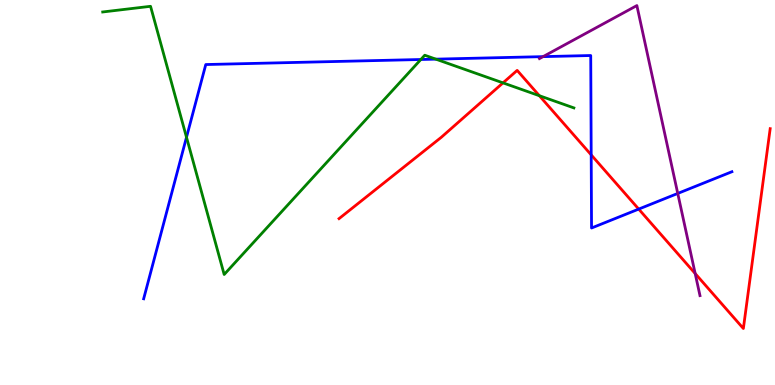[{'lines': ['blue', 'red'], 'intersections': [{'x': 7.63, 'y': 5.98}, {'x': 8.24, 'y': 4.57}]}, {'lines': ['green', 'red'], 'intersections': [{'x': 6.49, 'y': 7.85}, {'x': 6.96, 'y': 7.51}]}, {'lines': ['purple', 'red'], 'intersections': [{'x': 8.97, 'y': 2.9}]}, {'lines': ['blue', 'green'], 'intersections': [{'x': 2.41, 'y': 6.43}, {'x': 5.43, 'y': 8.45}, {'x': 5.62, 'y': 8.46}]}, {'lines': ['blue', 'purple'], 'intersections': [{'x': 7.01, 'y': 8.53}, {'x': 8.75, 'y': 4.98}]}, {'lines': ['green', 'purple'], 'intersections': []}]